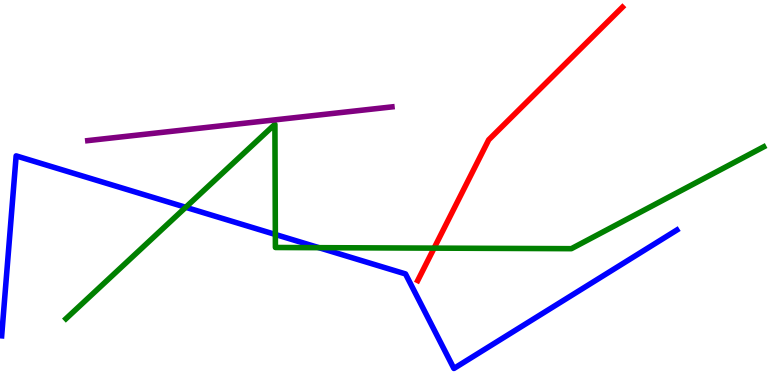[{'lines': ['blue', 'red'], 'intersections': []}, {'lines': ['green', 'red'], 'intersections': [{'x': 5.6, 'y': 3.56}]}, {'lines': ['purple', 'red'], 'intersections': []}, {'lines': ['blue', 'green'], 'intersections': [{'x': 2.4, 'y': 4.62}, {'x': 3.55, 'y': 3.91}, {'x': 4.11, 'y': 3.57}]}, {'lines': ['blue', 'purple'], 'intersections': []}, {'lines': ['green', 'purple'], 'intersections': []}]